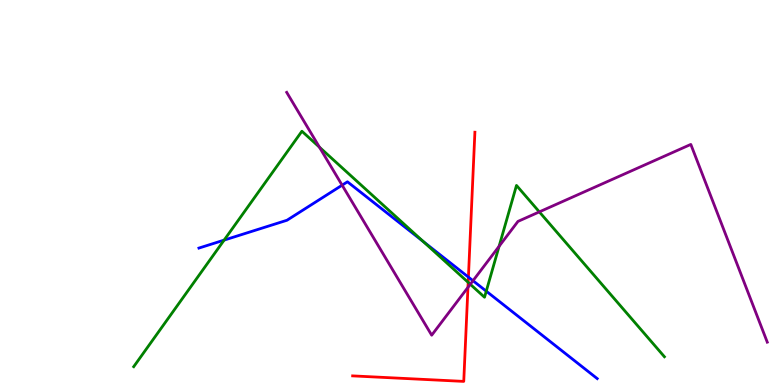[{'lines': ['blue', 'red'], 'intersections': [{'x': 6.04, 'y': 2.8}]}, {'lines': ['green', 'red'], 'intersections': [{'x': 6.04, 'y': 2.67}]}, {'lines': ['purple', 'red'], 'intersections': [{'x': 6.04, 'y': 2.54}]}, {'lines': ['blue', 'green'], 'intersections': [{'x': 2.89, 'y': 3.76}, {'x': 5.46, 'y': 3.73}, {'x': 6.27, 'y': 2.44}]}, {'lines': ['blue', 'purple'], 'intersections': [{'x': 4.41, 'y': 5.19}, {'x': 6.1, 'y': 2.71}]}, {'lines': ['green', 'purple'], 'intersections': [{'x': 4.12, 'y': 6.18}, {'x': 6.07, 'y': 2.62}, {'x': 6.44, 'y': 3.6}, {'x': 6.96, 'y': 4.5}]}]